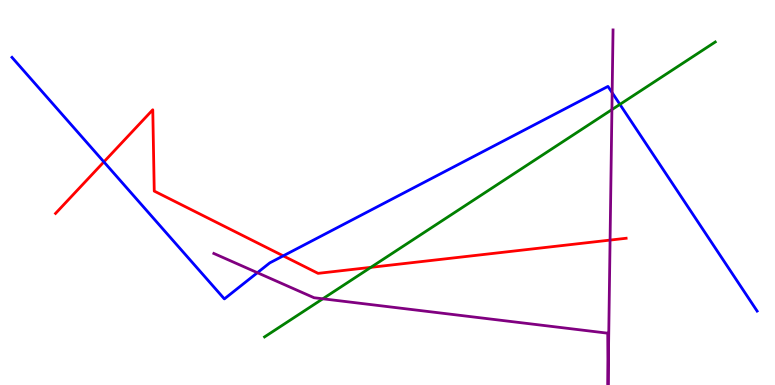[{'lines': ['blue', 'red'], 'intersections': [{'x': 1.34, 'y': 5.8}, {'x': 3.65, 'y': 3.35}]}, {'lines': ['green', 'red'], 'intersections': [{'x': 4.79, 'y': 3.06}]}, {'lines': ['purple', 'red'], 'intersections': [{'x': 7.87, 'y': 3.76}]}, {'lines': ['blue', 'green'], 'intersections': [{'x': 8.0, 'y': 7.29}]}, {'lines': ['blue', 'purple'], 'intersections': [{'x': 3.32, 'y': 2.92}, {'x': 7.9, 'y': 7.59}]}, {'lines': ['green', 'purple'], 'intersections': [{'x': 4.17, 'y': 2.24}, {'x': 7.9, 'y': 7.15}]}]